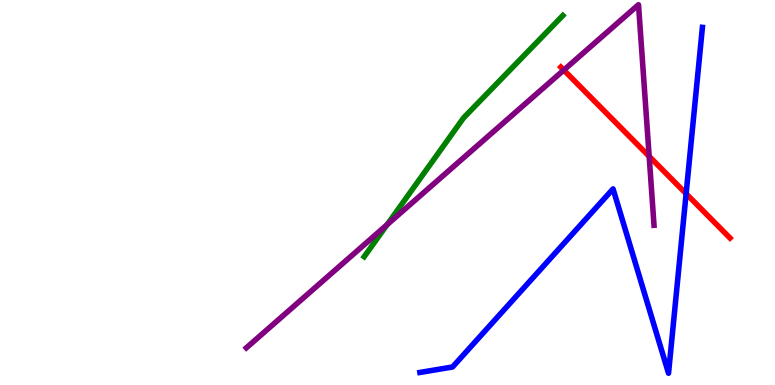[{'lines': ['blue', 'red'], 'intersections': [{'x': 8.85, 'y': 4.97}]}, {'lines': ['green', 'red'], 'intersections': []}, {'lines': ['purple', 'red'], 'intersections': [{'x': 7.27, 'y': 8.18}, {'x': 8.38, 'y': 5.94}]}, {'lines': ['blue', 'green'], 'intersections': []}, {'lines': ['blue', 'purple'], 'intersections': []}, {'lines': ['green', 'purple'], 'intersections': [{'x': 4.99, 'y': 4.16}]}]